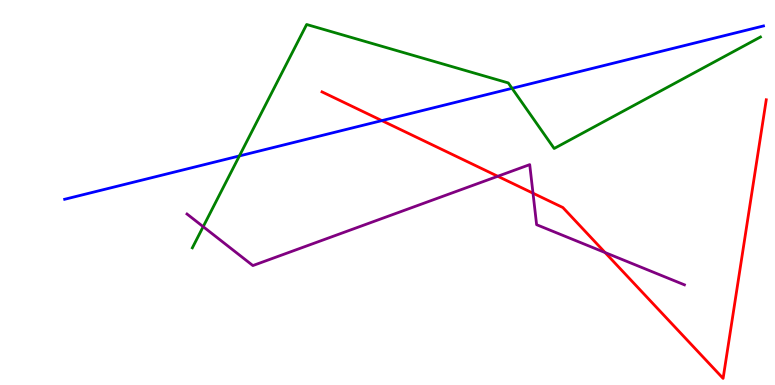[{'lines': ['blue', 'red'], 'intersections': [{'x': 4.93, 'y': 6.87}]}, {'lines': ['green', 'red'], 'intersections': []}, {'lines': ['purple', 'red'], 'intersections': [{'x': 6.42, 'y': 5.42}, {'x': 6.88, 'y': 4.98}, {'x': 7.81, 'y': 3.44}]}, {'lines': ['blue', 'green'], 'intersections': [{'x': 3.09, 'y': 5.95}, {'x': 6.61, 'y': 7.71}]}, {'lines': ['blue', 'purple'], 'intersections': []}, {'lines': ['green', 'purple'], 'intersections': [{'x': 2.62, 'y': 4.11}]}]